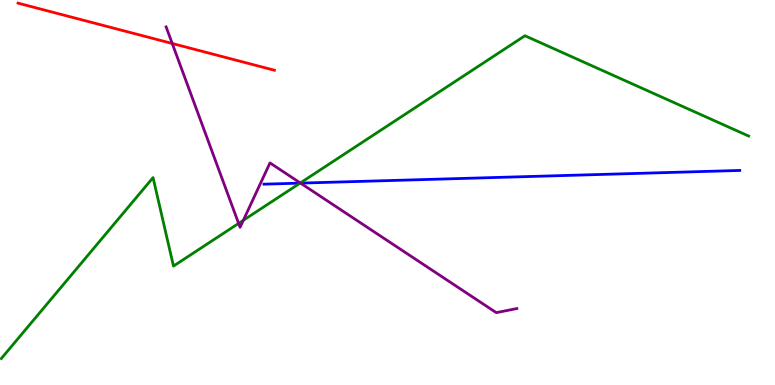[{'lines': ['blue', 'red'], 'intersections': []}, {'lines': ['green', 'red'], 'intersections': []}, {'lines': ['purple', 'red'], 'intersections': [{'x': 2.22, 'y': 8.87}]}, {'lines': ['blue', 'green'], 'intersections': [{'x': 3.87, 'y': 5.24}]}, {'lines': ['blue', 'purple'], 'intersections': [{'x': 3.88, 'y': 5.24}]}, {'lines': ['green', 'purple'], 'intersections': [{'x': 3.08, 'y': 4.2}, {'x': 3.14, 'y': 4.28}, {'x': 3.87, 'y': 5.25}]}]